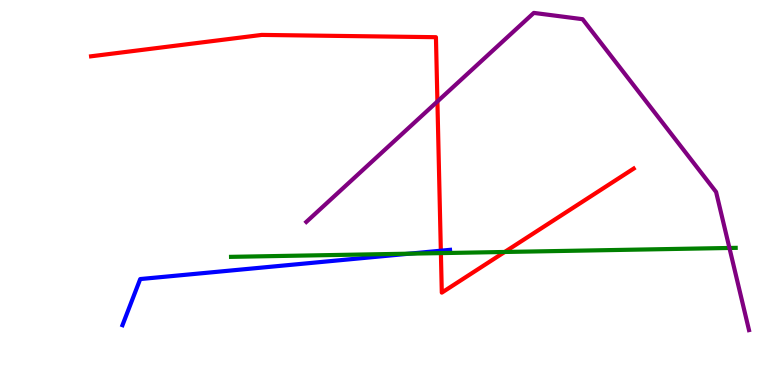[{'lines': ['blue', 'red'], 'intersections': [{'x': 5.69, 'y': 3.49}]}, {'lines': ['green', 'red'], 'intersections': [{'x': 5.69, 'y': 3.43}, {'x': 6.51, 'y': 3.46}]}, {'lines': ['purple', 'red'], 'intersections': [{'x': 5.64, 'y': 7.36}]}, {'lines': ['blue', 'green'], 'intersections': [{'x': 5.28, 'y': 3.41}]}, {'lines': ['blue', 'purple'], 'intersections': []}, {'lines': ['green', 'purple'], 'intersections': [{'x': 9.41, 'y': 3.56}]}]